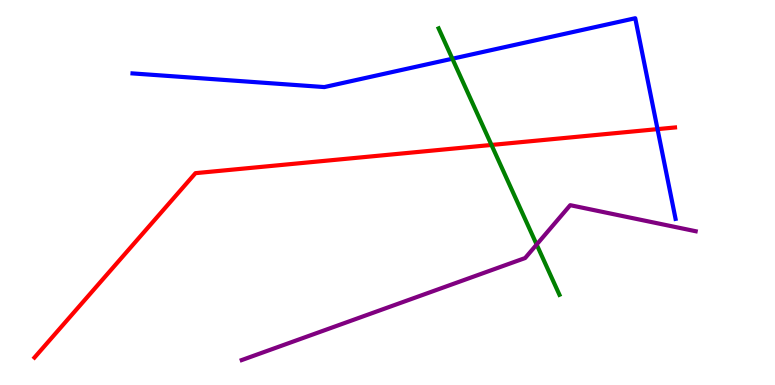[{'lines': ['blue', 'red'], 'intersections': [{'x': 8.48, 'y': 6.65}]}, {'lines': ['green', 'red'], 'intersections': [{'x': 6.34, 'y': 6.23}]}, {'lines': ['purple', 'red'], 'intersections': []}, {'lines': ['blue', 'green'], 'intersections': [{'x': 5.84, 'y': 8.47}]}, {'lines': ['blue', 'purple'], 'intersections': []}, {'lines': ['green', 'purple'], 'intersections': [{'x': 6.92, 'y': 3.65}]}]